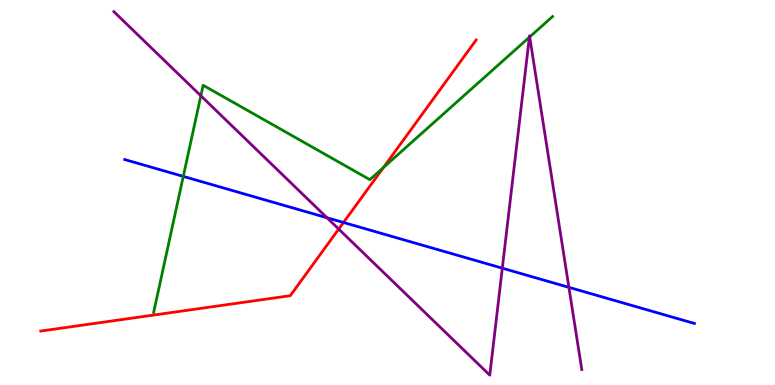[{'lines': ['blue', 'red'], 'intersections': [{'x': 4.43, 'y': 4.22}]}, {'lines': ['green', 'red'], 'intersections': [{'x': 4.95, 'y': 5.65}]}, {'lines': ['purple', 'red'], 'intersections': [{'x': 4.37, 'y': 4.05}]}, {'lines': ['blue', 'green'], 'intersections': [{'x': 2.36, 'y': 5.42}]}, {'lines': ['blue', 'purple'], 'intersections': [{'x': 4.22, 'y': 4.34}, {'x': 6.48, 'y': 3.03}, {'x': 7.34, 'y': 2.54}]}, {'lines': ['green', 'purple'], 'intersections': [{'x': 2.59, 'y': 7.51}, {'x': 6.83, 'y': 9.03}, {'x': 6.83, 'y': 9.04}]}]